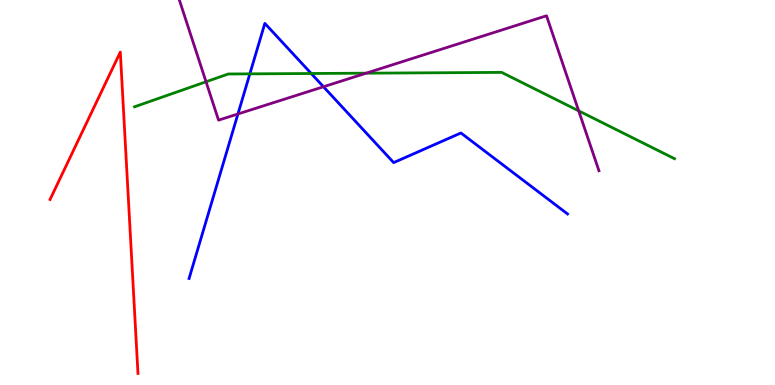[{'lines': ['blue', 'red'], 'intersections': []}, {'lines': ['green', 'red'], 'intersections': []}, {'lines': ['purple', 'red'], 'intersections': []}, {'lines': ['blue', 'green'], 'intersections': [{'x': 3.22, 'y': 8.08}, {'x': 4.02, 'y': 8.09}]}, {'lines': ['blue', 'purple'], 'intersections': [{'x': 3.07, 'y': 7.04}, {'x': 4.17, 'y': 7.75}]}, {'lines': ['green', 'purple'], 'intersections': [{'x': 2.66, 'y': 7.88}, {'x': 4.72, 'y': 8.1}, {'x': 7.47, 'y': 7.12}]}]